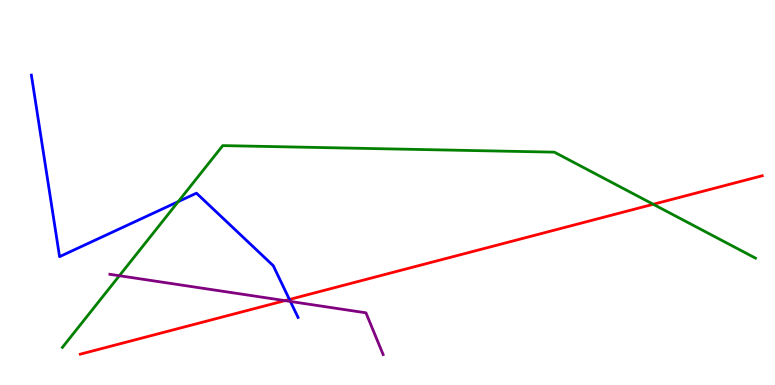[{'lines': ['blue', 'red'], 'intersections': [{'x': 3.73, 'y': 2.22}]}, {'lines': ['green', 'red'], 'intersections': [{'x': 8.43, 'y': 4.69}]}, {'lines': ['purple', 'red'], 'intersections': [{'x': 3.68, 'y': 2.19}]}, {'lines': ['blue', 'green'], 'intersections': [{'x': 2.3, 'y': 4.76}]}, {'lines': ['blue', 'purple'], 'intersections': [{'x': 3.75, 'y': 2.17}]}, {'lines': ['green', 'purple'], 'intersections': [{'x': 1.54, 'y': 2.84}]}]